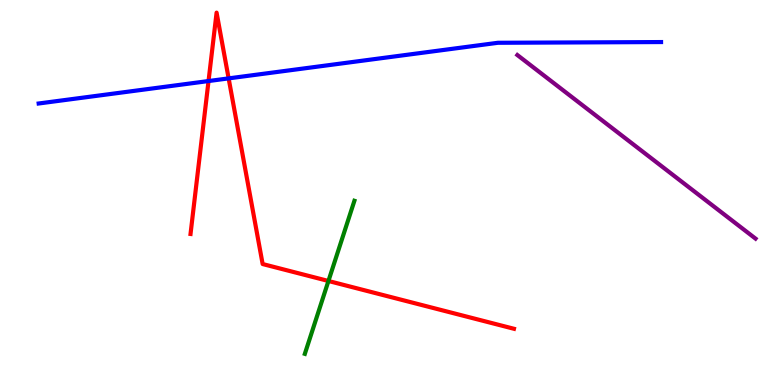[{'lines': ['blue', 'red'], 'intersections': [{'x': 2.69, 'y': 7.9}, {'x': 2.95, 'y': 7.96}]}, {'lines': ['green', 'red'], 'intersections': [{'x': 4.24, 'y': 2.7}]}, {'lines': ['purple', 'red'], 'intersections': []}, {'lines': ['blue', 'green'], 'intersections': []}, {'lines': ['blue', 'purple'], 'intersections': []}, {'lines': ['green', 'purple'], 'intersections': []}]